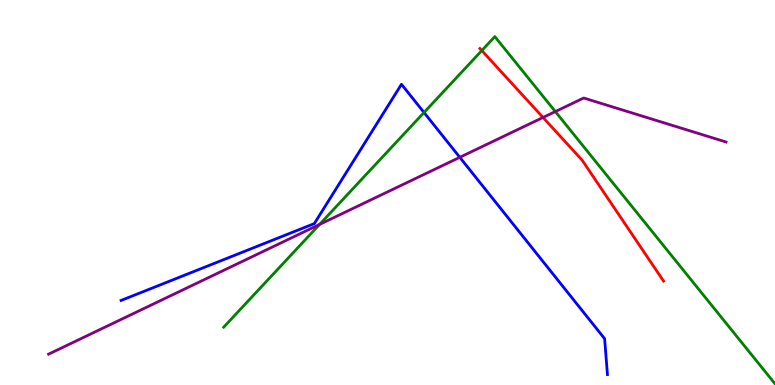[{'lines': ['blue', 'red'], 'intersections': []}, {'lines': ['green', 'red'], 'intersections': [{'x': 6.22, 'y': 8.69}]}, {'lines': ['purple', 'red'], 'intersections': [{'x': 7.01, 'y': 6.95}]}, {'lines': ['blue', 'green'], 'intersections': [{'x': 5.47, 'y': 7.08}]}, {'lines': ['blue', 'purple'], 'intersections': [{'x': 5.93, 'y': 5.91}]}, {'lines': ['green', 'purple'], 'intersections': [{'x': 4.12, 'y': 4.17}, {'x': 7.17, 'y': 7.1}]}]